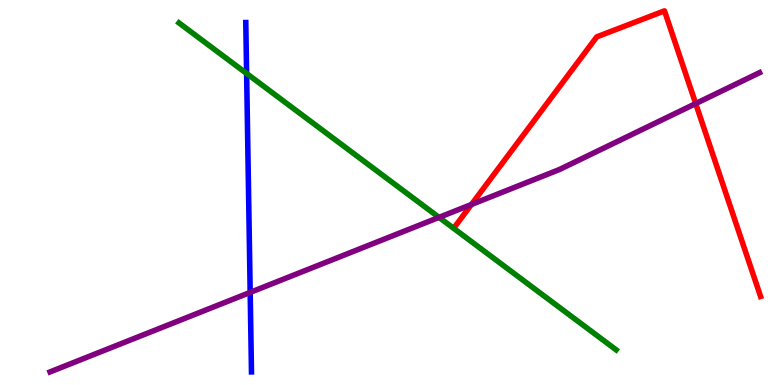[{'lines': ['blue', 'red'], 'intersections': []}, {'lines': ['green', 'red'], 'intersections': []}, {'lines': ['purple', 'red'], 'intersections': [{'x': 6.08, 'y': 4.69}, {'x': 8.98, 'y': 7.31}]}, {'lines': ['blue', 'green'], 'intersections': [{'x': 3.18, 'y': 8.09}]}, {'lines': ['blue', 'purple'], 'intersections': [{'x': 3.23, 'y': 2.41}]}, {'lines': ['green', 'purple'], 'intersections': [{'x': 5.66, 'y': 4.35}]}]